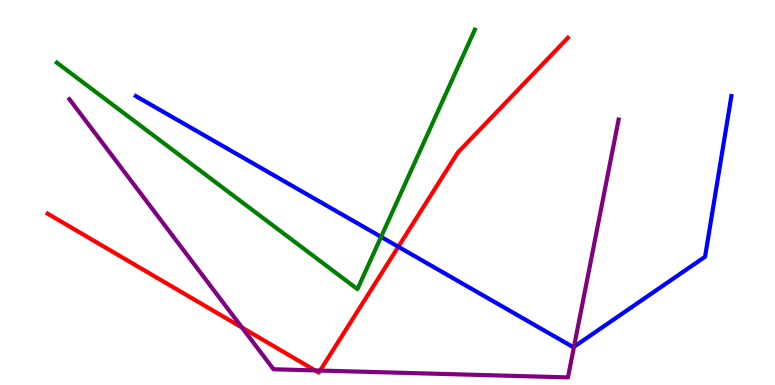[{'lines': ['blue', 'red'], 'intersections': [{'x': 5.14, 'y': 3.59}]}, {'lines': ['green', 'red'], 'intersections': []}, {'lines': ['purple', 'red'], 'intersections': [{'x': 3.12, 'y': 1.49}, {'x': 4.07, 'y': 0.379}, {'x': 4.13, 'y': 0.375}]}, {'lines': ['blue', 'green'], 'intersections': [{'x': 4.92, 'y': 3.85}]}, {'lines': ['blue', 'purple'], 'intersections': [{'x': 7.41, 'y': 0.993}]}, {'lines': ['green', 'purple'], 'intersections': []}]